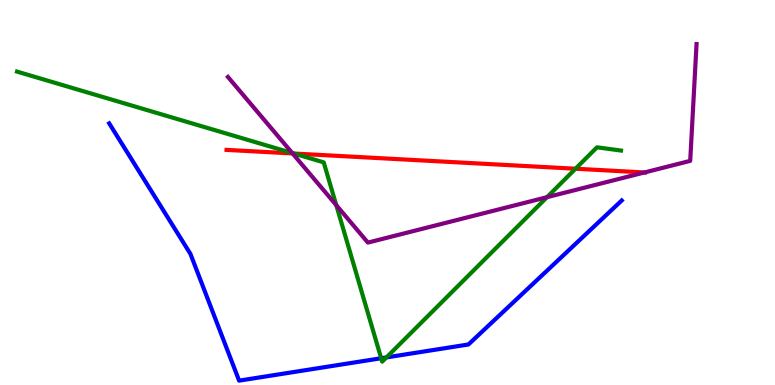[{'lines': ['blue', 'red'], 'intersections': []}, {'lines': ['green', 'red'], 'intersections': [{'x': 3.79, 'y': 6.01}, {'x': 7.43, 'y': 5.62}]}, {'lines': ['purple', 'red'], 'intersections': [{'x': 3.78, 'y': 6.01}, {'x': 8.32, 'y': 5.52}]}, {'lines': ['blue', 'green'], 'intersections': [{'x': 4.92, 'y': 0.695}, {'x': 4.99, 'y': 0.717}]}, {'lines': ['blue', 'purple'], 'intersections': []}, {'lines': ['green', 'purple'], 'intersections': [{'x': 3.77, 'y': 6.02}, {'x': 4.34, 'y': 4.67}, {'x': 7.06, 'y': 4.88}]}]